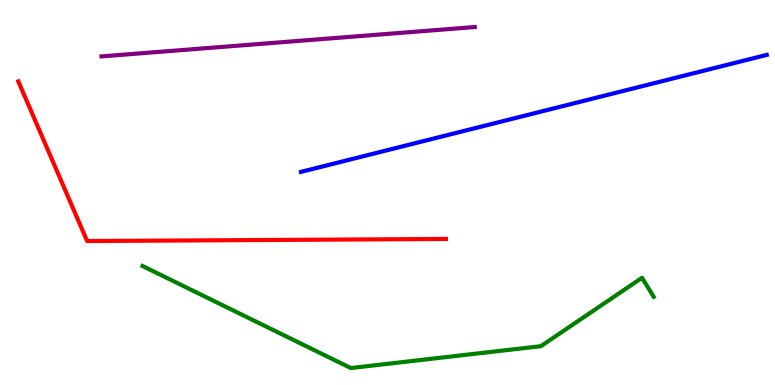[{'lines': ['blue', 'red'], 'intersections': []}, {'lines': ['green', 'red'], 'intersections': []}, {'lines': ['purple', 'red'], 'intersections': []}, {'lines': ['blue', 'green'], 'intersections': []}, {'lines': ['blue', 'purple'], 'intersections': []}, {'lines': ['green', 'purple'], 'intersections': []}]